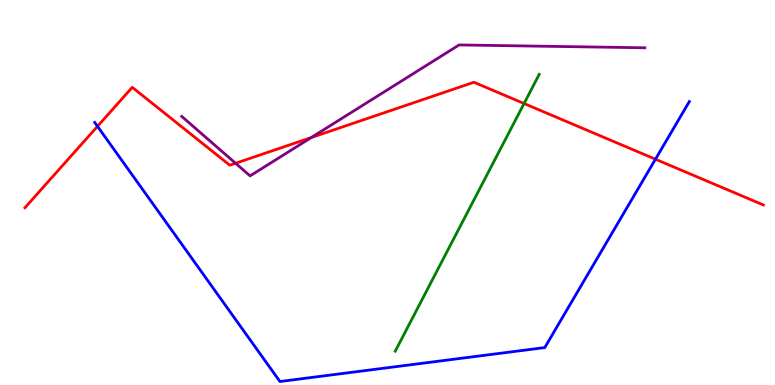[{'lines': ['blue', 'red'], 'intersections': [{'x': 1.26, 'y': 6.72}, {'x': 8.46, 'y': 5.86}]}, {'lines': ['green', 'red'], 'intersections': [{'x': 6.76, 'y': 7.31}]}, {'lines': ['purple', 'red'], 'intersections': [{'x': 3.04, 'y': 5.76}, {'x': 4.02, 'y': 6.43}]}, {'lines': ['blue', 'green'], 'intersections': []}, {'lines': ['blue', 'purple'], 'intersections': []}, {'lines': ['green', 'purple'], 'intersections': []}]